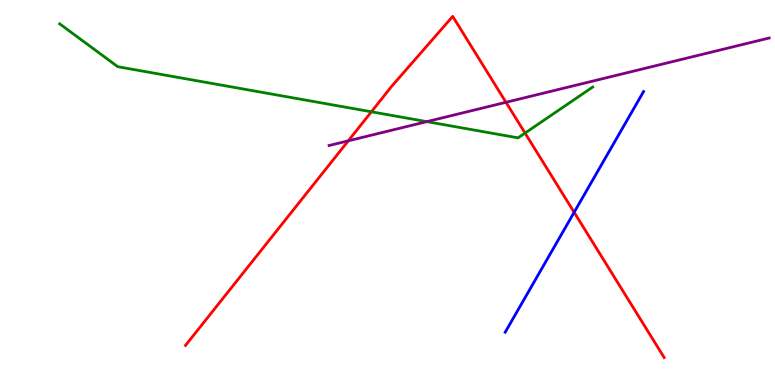[{'lines': ['blue', 'red'], 'intersections': [{'x': 7.41, 'y': 4.49}]}, {'lines': ['green', 'red'], 'intersections': [{'x': 4.79, 'y': 7.1}, {'x': 6.77, 'y': 6.54}]}, {'lines': ['purple', 'red'], 'intersections': [{'x': 4.49, 'y': 6.34}, {'x': 6.53, 'y': 7.34}]}, {'lines': ['blue', 'green'], 'intersections': []}, {'lines': ['blue', 'purple'], 'intersections': []}, {'lines': ['green', 'purple'], 'intersections': [{'x': 5.51, 'y': 6.84}]}]